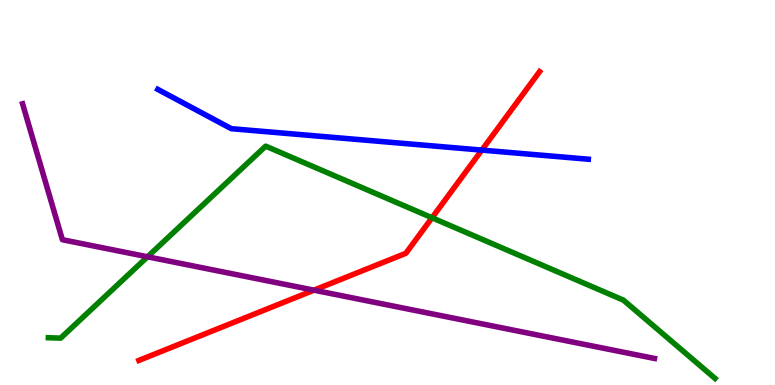[{'lines': ['blue', 'red'], 'intersections': [{'x': 6.22, 'y': 6.1}]}, {'lines': ['green', 'red'], 'intersections': [{'x': 5.57, 'y': 4.34}]}, {'lines': ['purple', 'red'], 'intersections': [{'x': 4.05, 'y': 2.46}]}, {'lines': ['blue', 'green'], 'intersections': []}, {'lines': ['blue', 'purple'], 'intersections': []}, {'lines': ['green', 'purple'], 'intersections': [{'x': 1.9, 'y': 3.33}]}]